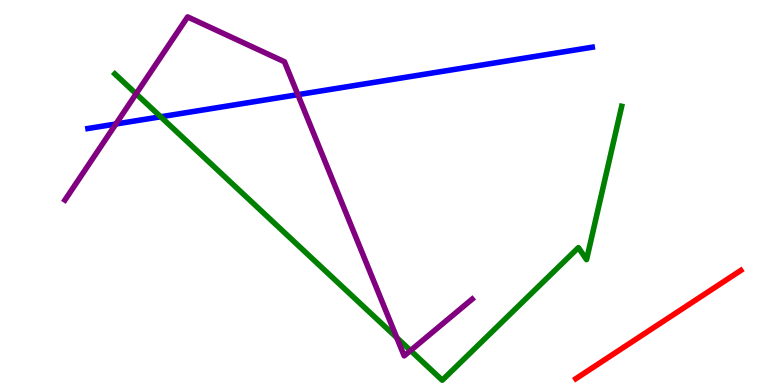[{'lines': ['blue', 'red'], 'intersections': []}, {'lines': ['green', 'red'], 'intersections': []}, {'lines': ['purple', 'red'], 'intersections': []}, {'lines': ['blue', 'green'], 'intersections': [{'x': 2.07, 'y': 6.97}]}, {'lines': ['blue', 'purple'], 'intersections': [{'x': 1.5, 'y': 6.78}, {'x': 3.84, 'y': 7.54}]}, {'lines': ['green', 'purple'], 'intersections': [{'x': 1.76, 'y': 7.56}, {'x': 5.12, 'y': 1.23}, {'x': 5.3, 'y': 0.895}]}]